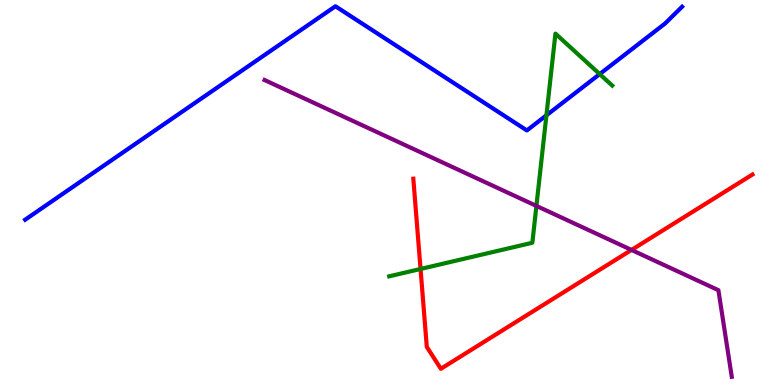[{'lines': ['blue', 'red'], 'intersections': []}, {'lines': ['green', 'red'], 'intersections': [{'x': 5.43, 'y': 3.01}]}, {'lines': ['purple', 'red'], 'intersections': [{'x': 8.15, 'y': 3.51}]}, {'lines': ['blue', 'green'], 'intersections': [{'x': 7.05, 'y': 7.0}, {'x': 7.74, 'y': 8.08}]}, {'lines': ['blue', 'purple'], 'intersections': []}, {'lines': ['green', 'purple'], 'intersections': [{'x': 6.92, 'y': 4.65}]}]